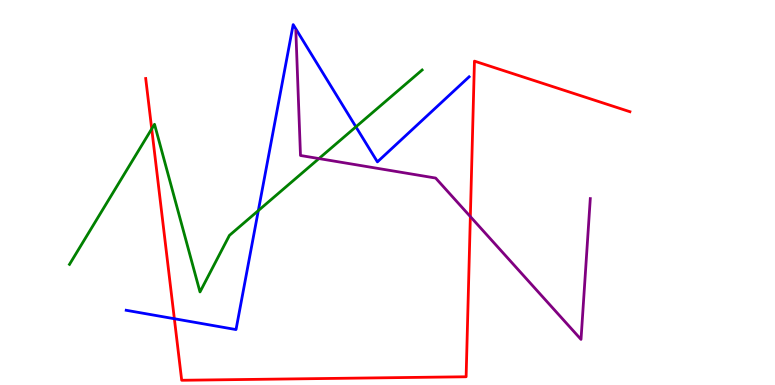[{'lines': ['blue', 'red'], 'intersections': [{'x': 2.25, 'y': 1.72}]}, {'lines': ['green', 'red'], 'intersections': [{'x': 1.96, 'y': 6.65}]}, {'lines': ['purple', 'red'], 'intersections': [{'x': 6.07, 'y': 4.37}]}, {'lines': ['blue', 'green'], 'intersections': [{'x': 3.33, 'y': 4.53}, {'x': 4.59, 'y': 6.71}]}, {'lines': ['blue', 'purple'], 'intersections': []}, {'lines': ['green', 'purple'], 'intersections': [{'x': 4.12, 'y': 5.88}]}]